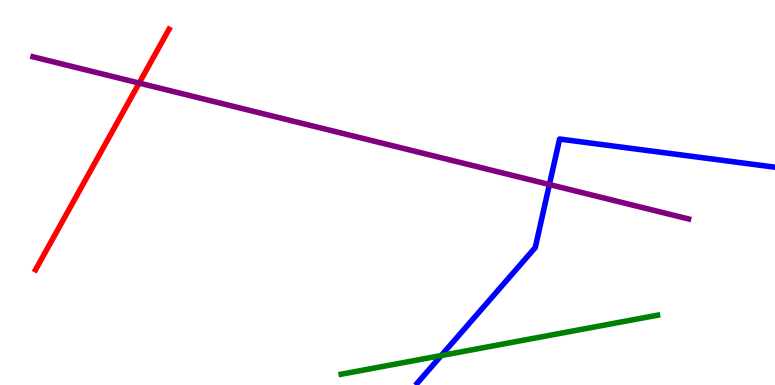[{'lines': ['blue', 'red'], 'intersections': []}, {'lines': ['green', 'red'], 'intersections': []}, {'lines': ['purple', 'red'], 'intersections': [{'x': 1.8, 'y': 7.84}]}, {'lines': ['blue', 'green'], 'intersections': [{'x': 5.69, 'y': 0.765}]}, {'lines': ['blue', 'purple'], 'intersections': [{'x': 7.09, 'y': 5.21}]}, {'lines': ['green', 'purple'], 'intersections': []}]